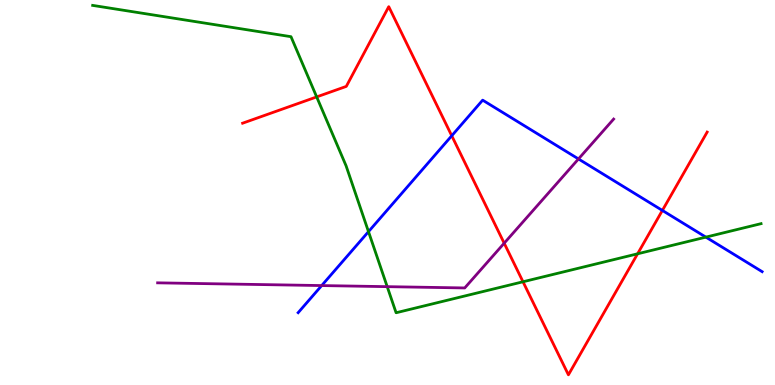[{'lines': ['blue', 'red'], 'intersections': [{'x': 5.83, 'y': 6.47}, {'x': 8.55, 'y': 4.53}]}, {'lines': ['green', 'red'], 'intersections': [{'x': 4.09, 'y': 7.48}, {'x': 6.75, 'y': 2.68}, {'x': 8.23, 'y': 3.41}]}, {'lines': ['purple', 'red'], 'intersections': [{'x': 6.51, 'y': 3.68}]}, {'lines': ['blue', 'green'], 'intersections': [{'x': 4.75, 'y': 3.98}, {'x': 9.11, 'y': 3.84}]}, {'lines': ['blue', 'purple'], 'intersections': [{'x': 4.15, 'y': 2.58}, {'x': 7.46, 'y': 5.87}]}, {'lines': ['green', 'purple'], 'intersections': [{'x': 5.0, 'y': 2.55}]}]